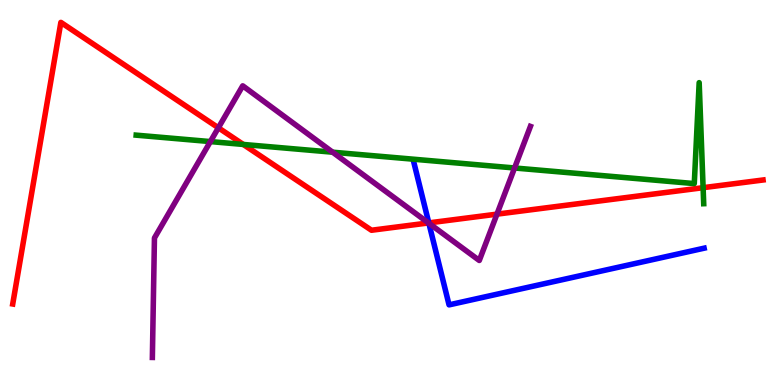[{'lines': ['blue', 'red'], 'intersections': [{'x': 5.53, 'y': 4.21}]}, {'lines': ['green', 'red'], 'intersections': [{'x': 3.14, 'y': 6.25}, {'x': 9.07, 'y': 5.13}]}, {'lines': ['purple', 'red'], 'intersections': [{'x': 2.82, 'y': 6.68}, {'x': 5.53, 'y': 4.21}, {'x': 6.41, 'y': 4.44}]}, {'lines': ['blue', 'green'], 'intersections': []}, {'lines': ['blue', 'purple'], 'intersections': [{'x': 5.53, 'y': 4.2}]}, {'lines': ['green', 'purple'], 'intersections': [{'x': 2.71, 'y': 6.32}, {'x': 4.29, 'y': 6.05}, {'x': 6.64, 'y': 5.64}]}]